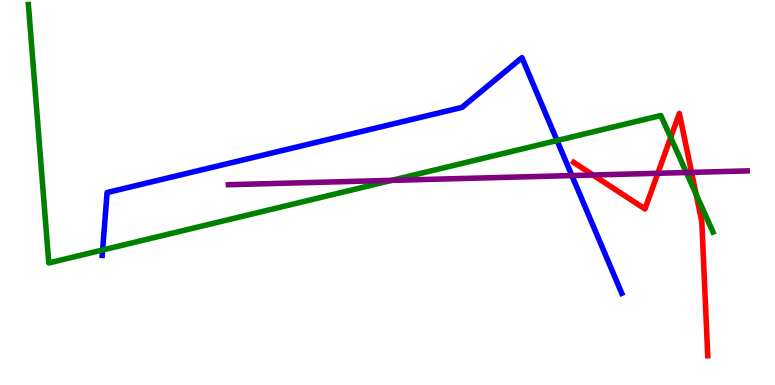[{'lines': ['blue', 'red'], 'intersections': []}, {'lines': ['green', 'red'], 'intersections': [{'x': 8.65, 'y': 6.43}, {'x': 8.98, 'y': 4.95}]}, {'lines': ['purple', 'red'], 'intersections': [{'x': 7.65, 'y': 5.45}, {'x': 8.49, 'y': 5.5}, {'x': 8.92, 'y': 5.52}]}, {'lines': ['blue', 'green'], 'intersections': [{'x': 1.32, 'y': 3.51}, {'x': 7.19, 'y': 6.35}]}, {'lines': ['blue', 'purple'], 'intersections': [{'x': 7.38, 'y': 5.44}]}, {'lines': ['green', 'purple'], 'intersections': [{'x': 5.05, 'y': 5.32}, {'x': 8.86, 'y': 5.52}]}]